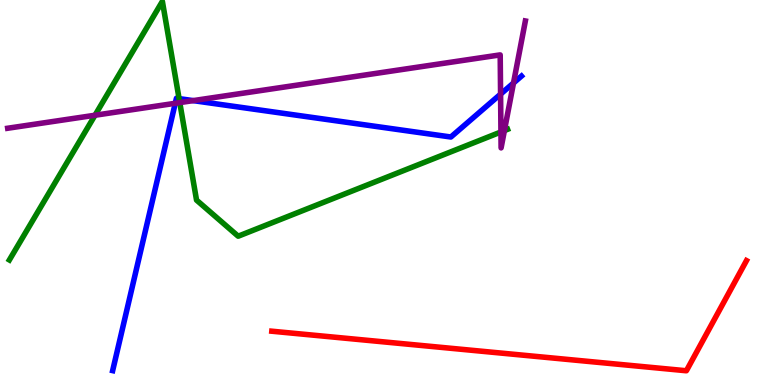[{'lines': ['blue', 'red'], 'intersections': []}, {'lines': ['green', 'red'], 'intersections': []}, {'lines': ['purple', 'red'], 'intersections': []}, {'lines': ['blue', 'green'], 'intersections': [{'x': 2.31, 'y': 7.44}]}, {'lines': ['blue', 'purple'], 'intersections': [{'x': 2.26, 'y': 7.32}, {'x': 2.49, 'y': 7.39}, {'x': 6.46, 'y': 7.56}, {'x': 6.63, 'y': 7.84}]}, {'lines': ['green', 'purple'], 'intersections': [{'x': 1.23, 'y': 7.01}, {'x': 2.32, 'y': 7.33}, {'x': 6.46, 'y': 6.57}, {'x': 6.51, 'y': 6.61}]}]